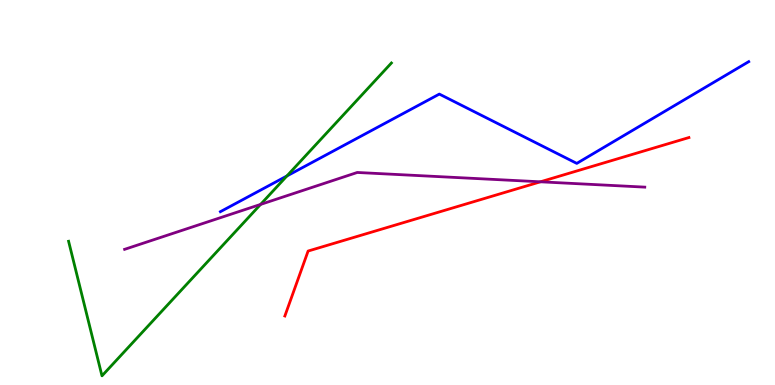[{'lines': ['blue', 'red'], 'intersections': []}, {'lines': ['green', 'red'], 'intersections': []}, {'lines': ['purple', 'red'], 'intersections': [{'x': 6.97, 'y': 5.28}]}, {'lines': ['blue', 'green'], 'intersections': [{'x': 3.7, 'y': 5.43}]}, {'lines': ['blue', 'purple'], 'intersections': []}, {'lines': ['green', 'purple'], 'intersections': [{'x': 3.36, 'y': 4.69}]}]